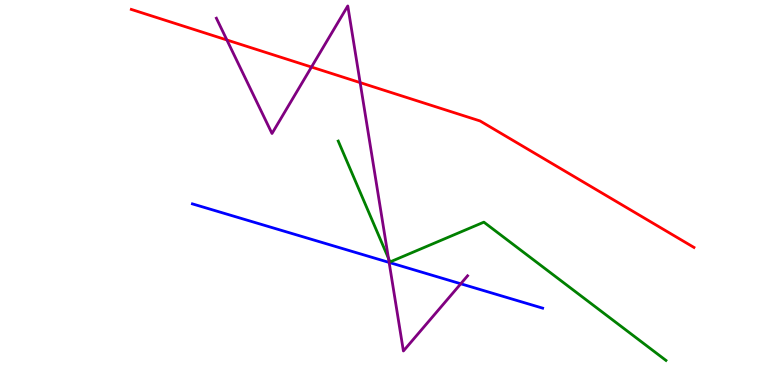[{'lines': ['blue', 'red'], 'intersections': []}, {'lines': ['green', 'red'], 'intersections': []}, {'lines': ['purple', 'red'], 'intersections': [{'x': 2.93, 'y': 8.96}, {'x': 4.02, 'y': 8.26}, {'x': 4.65, 'y': 7.85}]}, {'lines': ['blue', 'green'], 'intersections': []}, {'lines': ['blue', 'purple'], 'intersections': [{'x': 5.02, 'y': 3.18}, {'x': 5.95, 'y': 2.63}]}, {'lines': ['green', 'purple'], 'intersections': [{'x': 5.01, 'y': 3.29}]}]